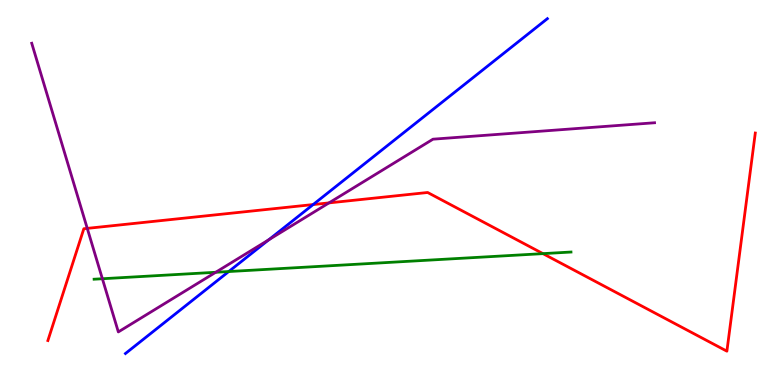[{'lines': ['blue', 'red'], 'intersections': [{'x': 4.04, 'y': 4.69}]}, {'lines': ['green', 'red'], 'intersections': [{'x': 7.01, 'y': 3.41}]}, {'lines': ['purple', 'red'], 'intersections': [{'x': 1.13, 'y': 4.07}, {'x': 4.25, 'y': 4.73}]}, {'lines': ['blue', 'green'], 'intersections': [{'x': 2.95, 'y': 2.95}]}, {'lines': ['blue', 'purple'], 'intersections': [{'x': 3.47, 'y': 3.77}]}, {'lines': ['green', 'purple'], 'intersections': [{'x': 1.32, 'y': 2.76}, {'x': 2.78, 'y': 2.93}]}]